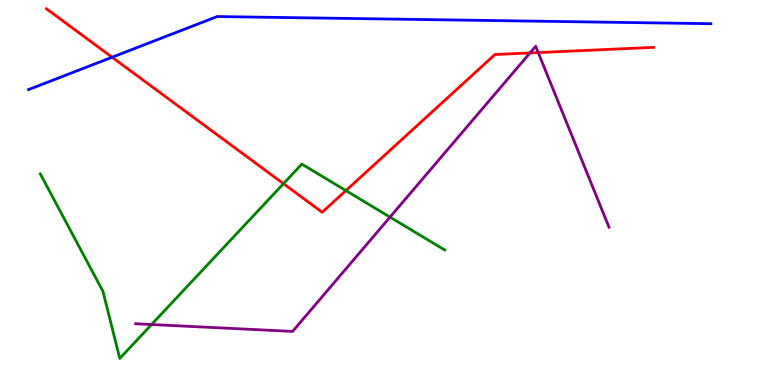[{'lines': ['blue', 'red'], 'intersections': [{'x': 1.45, 'y': 8.51}]}, {'lines': ['green', 'red'], 'intersections': [{'x': 3.66, 'y': 5.23}, {'x': 4.46, 'y': 5.05}]}, {'lines': ['purple', 'red'], 'intersections': [{'x': 6.84, 'y': 8.63}, {'x': 6.94, 'y': 8.63}]}, {'lines': ['blue', 'green'], 'intersections': []}, {'lines': ['blue', 'purple'], 'intersections': []}, {'lines': ['green', 'purple'], 'intersections': [{'x': 1.96, 'y': 1.57}, {'x': 5.03, 'y': 4.36}]}]